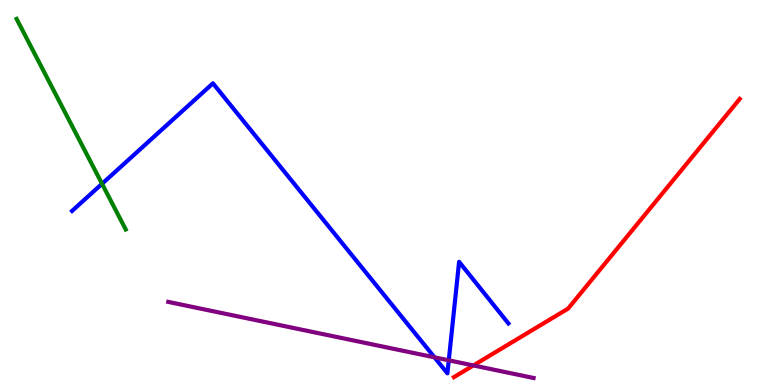[{'lines': ['blue', 'red'], 'intersections': []}, {'lines': ['green', 'red'], 'intersections': []}, {'lines': ['purple', 'red'], 'intersections': [{'x': 6.11, 'y': 0.508}]}, {'lines': ['blue', 'green'], 'intersections': [{'x': 1.32, 'y': 5.23}]}, {'lines': ['blue', 'purple'], 'intersections': [{'x': 5.61, 'y': 0.718}, {'x': 5.79, 'y': 0.641}]}, {'lines': ['green', 'purple'], 'intersections': []}]